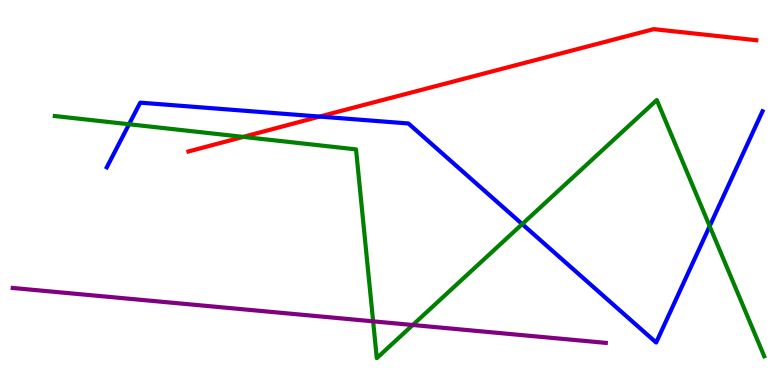[{'lines': ['blue', 'red'], 'intersections': [{'x': 4.12, 'y': 6.97}]}, {'lines': ['green', 'red'], 'intersections': [{'x': 3.14, 'y': 6.44}]}, {'lines': ['purple', 'red'], 'intersections': []}, {'lines': ['blue', 'green'], 'intersections': [{'x': 1.67, 'y': 6.77}, {'x': 6.74, 'y': 4.18}, {'x': 9.16, 'y': 4.13}]}, {'lines': ['blue', 'purple'], 'intersections': []}, {'lines': ['green', 'purple'], 'intersections': [{'x': 4.81, 'y': 1.65}, {'x': 5.33, 'y': 1.56}]}]